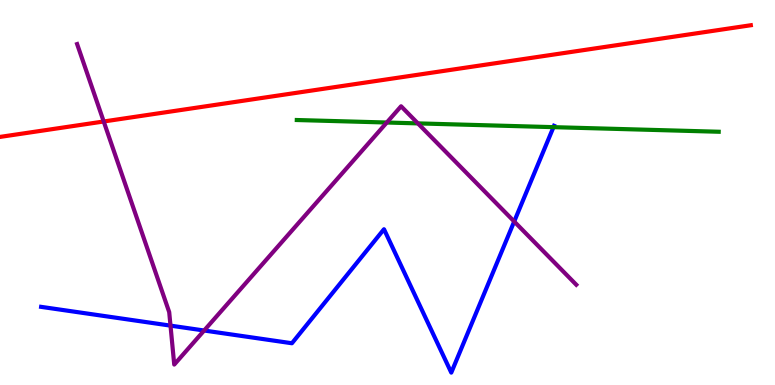[{'lines': ['blue', 'red'], 'intersections': []}, {'lines': ['green', 'red'], 'intersections': []}, {'lines': ['purple', 'red'], 'intersections': [{'x': 1.34, 'y': 6.84}]}, {'lines': ['blue', 'green'], 'intersections': [{'x': 7.14, 'y': 6.7}]}, {'lines': ['blue', 'purple'], 'intersections': [{'x': 2.2, 'y': 1.54}, {'x': 2.63, 'y': 1.42}, {'x': 6.63, 'y': 4.25}]}, {'lines': ['green', 'purple'], 'intersections': [{'x': 4.99, 'y': 6.82}, {'x': 5.39, 'y': 6.8}]}]